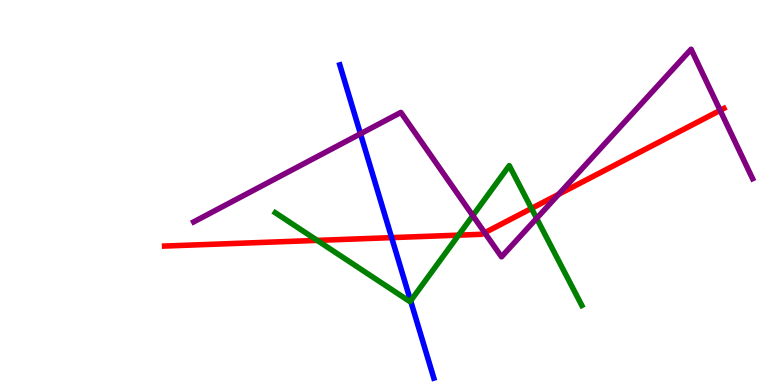[{'lines': ['blue', 'red'], 'intersections': [{'x': 5.05, 'y': 3.83}]}, {'lines': ['green', 'red'], 'intersections': [{'x': 4.09, 'y': 3.76}, {'x': 5.92, 'y': 3.89}, {'x': 6.86, 'y': 4.59}]}, {'lines': ['purple', 'red'], 'intersections': [{'x': 6.25, 'y': 3.96}, {'x': 7.21, 'y': 4.95}, {'x': 9.29, 'y': 7.13}]}, {'lines': ['blue', 'green'], 'intersections': [{'x': 5.3, 'y': 2.19}]}, {'lines': ['blue', 'purple'], 'intersections': [{'x': 4.65, 'y': 6.53}]}, {'lines': ['green', 'purple'], 'intersections': [{'x': 6.1, 'y': 4.4}, {'x': 6.92, 'y': 4.33}]}]